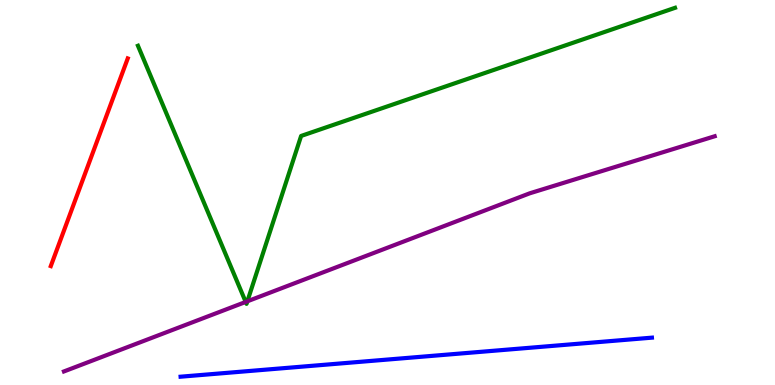[{'lines': ['blue', 'red'], 'intersections': []}, {'lines': ['green', 'red'], 'intersections': []}, {'lines': ['purple', 'red'], 'intersections': []}, {'lines': ['blue', 'green'], 'intersections': []}, {'lines': ['blue', 'purple'], 'intersections': []}, {'lines': ['green', 'purple'], 'intersections': [{'x': 3.17, 'y': 2.16}, {'x': 3.19, 'y': 2.17}]}]